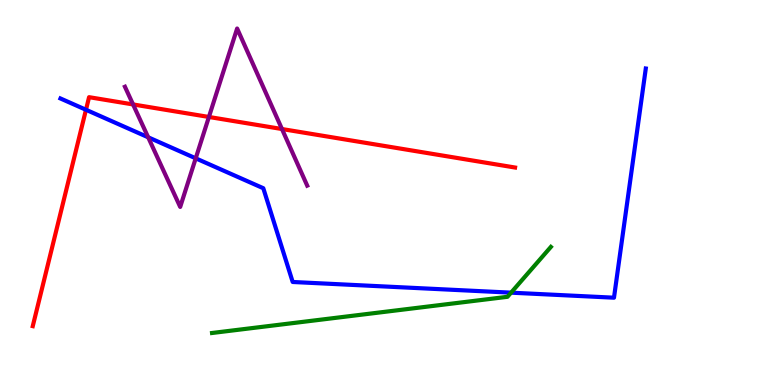[{'lines': ['blue', 'red'], 'intersections': [{'x': 1.11, 'y': 7.15}]}, {'lines': ['green', 'red'], 'intersections': []}, {'lines': ['purple', 'red'], 'intersections': [{'x': 1.72, 'y': 7.29}, {'x': 2.7, 'y': 6.96}, {'x': 3.64, 'y': 6.65}]}, {'lines': ['blue', 'green'], 'intersections': [{'x': 6.59, 'y': 2.4}]}, {'lines': ['blue', 'purple'], 'intersections': [{'x': 1.91, 'y': 6.43}, {'x': 2.53, 'y': 5.89}]}, {'lines': ['green', 'purple'], 'intersections': []}]